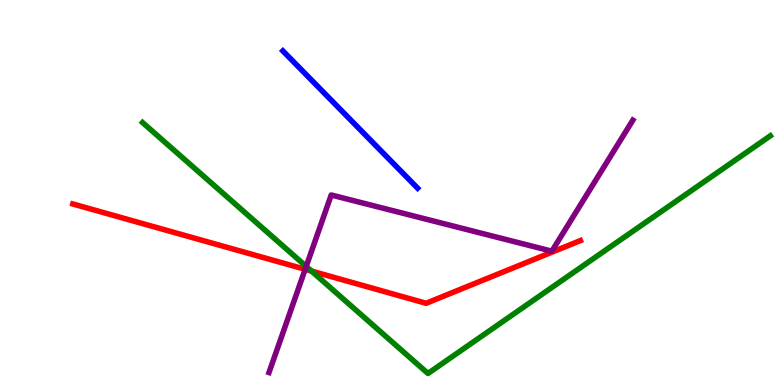[{'lines': ['blue', 'red'], 'intersections': []}, {'lines': ['green', 'red'], 'intersections': [{'x': 4.02, 'y': 2.96}]}, {'lines': ['purple', 'red'], 'intersections': [{'x': 3.94, 'y': 3.01}]}, {'lines': ['blue', 'green'], 'intersections': []}, {'lines': ['blue', 'purple'], 'intersections': []}, {'lines': ['green', 'purple'], 'intersections': [{'x': 3.95, 'y': 3.08}]}]